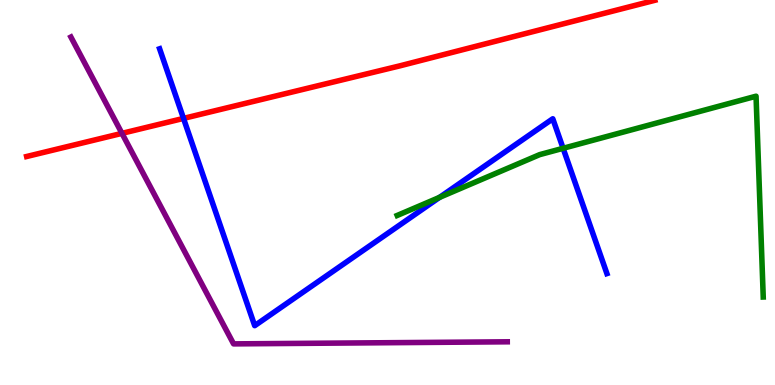[{'lines': ['blue', 'red'], 'intersections': [{'x': 2.37, 'y': 6.92}]}, {'lines': ['green', 'red'], 'intersections': []}, {'lines': ['purple', 'red'], 'intersections': [{'x': 1.57, 'y': 6.54}]}, {'lines': ['blue', 'green'], 'intersections': [{'x': 5.67, 'y': 4.87}, {'x': 7.27, 'y': 6.15}]}, {'lines': ['blue', 'purple'], 'intersections': []}, {'lines': ['green', 'purple'], 'intersections': []}]